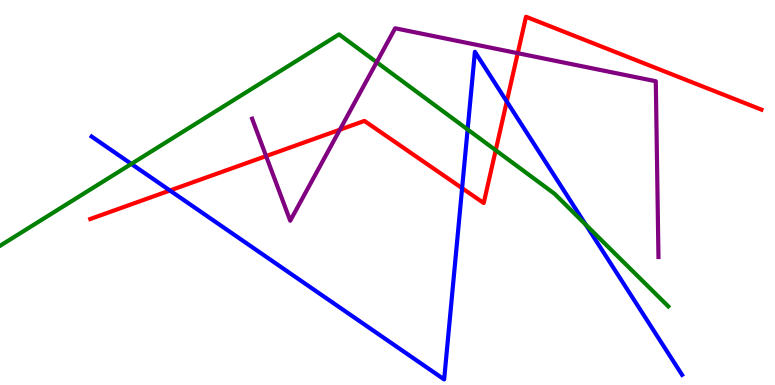[{'lines': ['blue', 'red'], 'intersections': [{'x': 2.19, 'y': 5.05}, {'x': 5.96, 'y': 5.11}, {'x': 6.54, 'y': 7.36}]}, {'lines': ['green', 'red'], 'intersections': [{'x': 6.4, 'y': 6.1}]}, {'lines': ['purple', 'red'], 'intersections': [{'x': 3.43, 'y': 5.95}, {'x': 4.39, 'y': 6.63}, {'x': 6.68, 'y': 8.62}]}, {'lines': ['blue', 'green'], 'intersections': [{'x': 1.69, 'y': 5.74}, {'x': 6.03, 'y': 6.64}, {'x': 7.56, 'y': 4.16}]}, {'lines': ['blue', 'purple'], 'intersections': []}, {'lines': ['green', 'purple'], 'intersections': [{'x': 4.86, 'y': 8.38}]}]